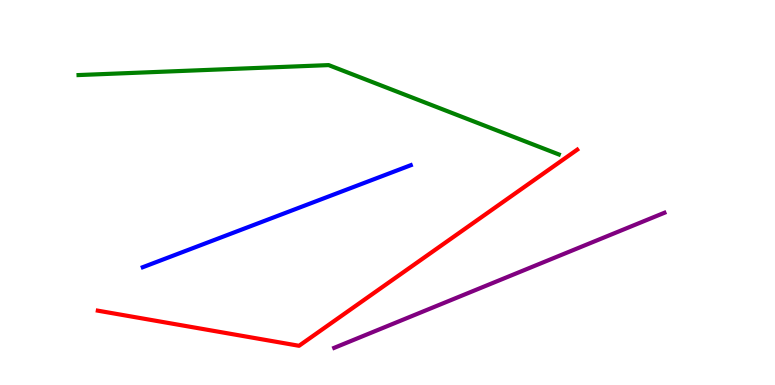[{'lines': ['blue', 'red'], 'intersections': []}, {'lines': ['green', 'red'], 'intersections': []}, {'lines': ['purple', 'red'], 'intersections': []}, {'lines': ['blue', 'green'], 'intersections': []}, {'lines': ['blue', 'purple'], 'intersections': []}, {'lines': ['green', 'purple'], 'intersections': []}]